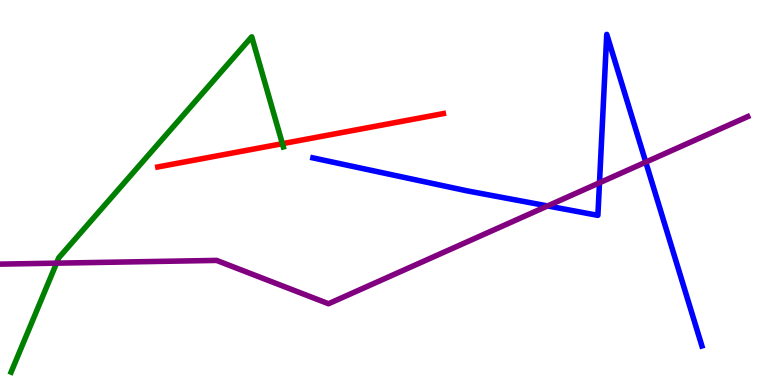[{'lines': ['blue', 'red'], 'intersections': []}, {'lines': ['green', 'red'], 'intersections': [{'x': 3.64, 'y': 6.27}]}, {'lines': ['purple', 'red'], 'intersections': []}, {'lines': ['blue', 'green'], 'intersections': []}, {'lines': ['blue', 'purple'], 'intersections': [{'x': 7.07, 'y': 4.65}, {'x': 7.74, 'y': 5.25}, {'x': 8.33, 'y': 5.79}]}, {'lines': ['green', 'purple'], 'intersections': [{'x': 0.729, 'y': 3.16}]}]